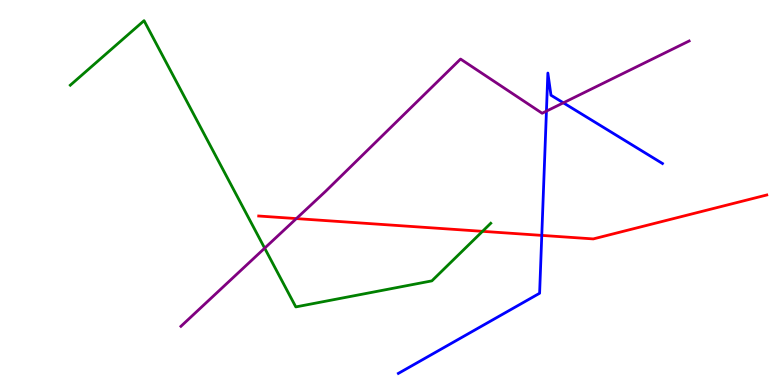[{'lines': ['blue', 'red'], 'intersections': [{'x': 6.99, 'y': 3.89}]}, {'lines': ['green', 'red'], 'intersections': [{'x': 6.23, 'y': 3.99}]}, {'lines': ['purple', 'red'], 'intersections': [{'x': 3.82, 'y': 4.32}]}, {'lines': ['blue', 'green'], 'intersections': []}, {'lines': ['blue', 'purple'], 'intersections': [{'x': 7.05, 'y': 7.11}, {'x': 7.27, 'y': 7.33}]}, {'lines': ['green', 'purple'], 'intersections': [{'x': 3.42, 'y': 3.55}]}]